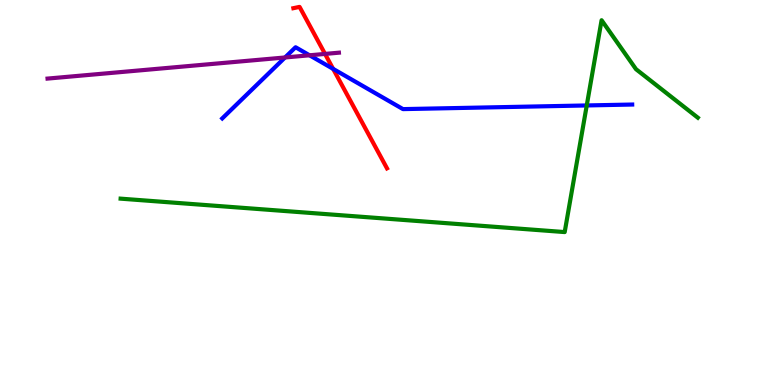[{'lines': ['blue', 'red'], 'intersections': [{'x': 4.3, 'y': 8.21}]}, {'lines': ['green', 'red'], 'intersections': []}, {'lines': ['purple', 'red'], 'intersections': [{'x': 4.19, 'y': 8.6}]}, {'lines': ['blue', 'green'], 'intersections': [{'x': 7.57, 'y': 7.26}]}, {'lines': ['blue', 'purple'], 'intersections': [{'x': 3.68, 'y': 8.51}, {'x': 3.99, 'y': 8.56}]}, {'lines': ['green', 'purple'], 'intersections': []}]